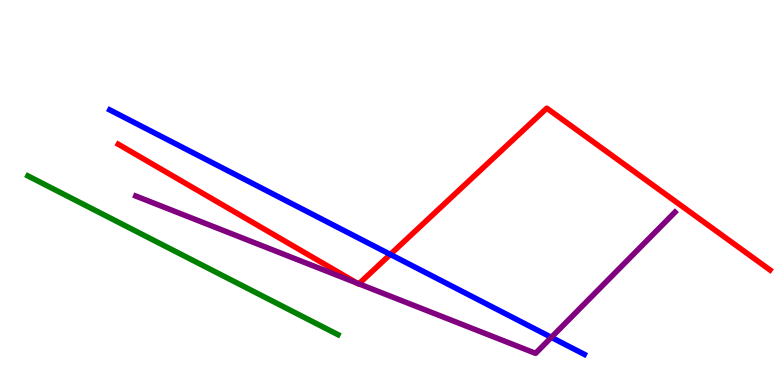[{'lines': ['blue', 'red'], 'intersections': [{'x': 5.04, 'y': 3.39}]}, {'lines': ['green', 'red'], 'intersections': []}, {'lines': ['purple', 'red'], 'intersections': [{'x': 4.61, 'y': 2.65}, {'x': 4.63, 'y': 2.63}]}, {'lines': ['blue', 'green'], 'intersections': []}, {'lines': ['blue', 'purple'], 'intersections': [{'x': 7.11, 'y': 1.24}]}, {'lines': ['green', 'purple'], 'intersections': []}]